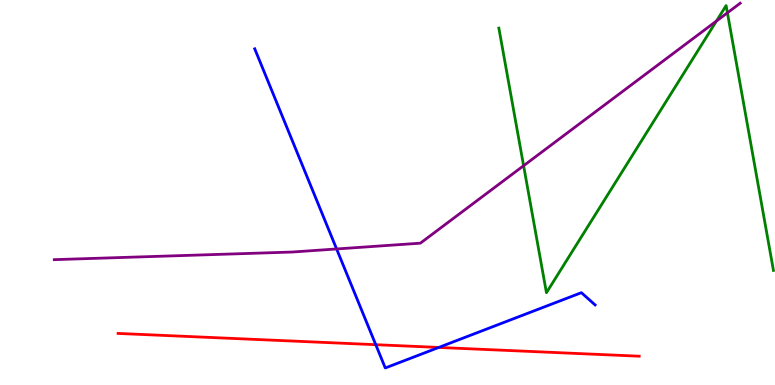[{'lines': ['blue', 'red'], 'intersections': [{'x': 4.85, 'y': 1.05}, {'x': 5.66, 'y': 0.976}]}, {'lines': ['green', 'red'], 'intersections': []}, {'lines': ['purple', 'red'], 'intersections': []}, {'lines': ['blue', 'green'], 'intersections': []}, {'lines': ['blue', 'purple'], 'intersections': [{'x': 4.34, 'y': 3.53}]}, {'lines': ['green', 'purple'], 'intersections': [{'x': 6.76, 'y': 5.7}, {'x': 9.24, 'y': 9.45}, {'x': 9.39, 'y': 9.67}]}]